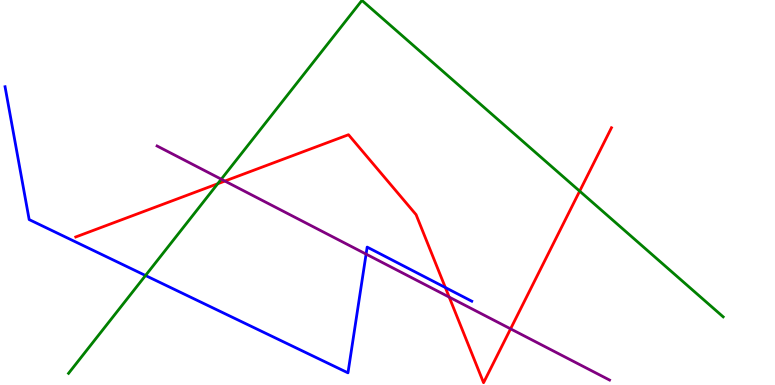[{'lines': ['blue', 'red'], 'intersections': [{'x': 5.75, 'y': 2.53}]}, {'lines': ['green', 'red'], 'intersections': [{'x': 2.81, 'y': 5.23}, {'x': 7.48, 'y': 5.04}]}, {'lines': ['purple', 'red'], 'intersections': [{'x': 2.9, 'y': 5.3}, {'x': 5.8, 'y': 2.28}, {'x': 6.59, 'y': 1.46}]}, {'lines': ['blue', 'green'], 'intersections': [{'x': 1.88, 'y': 2.84}]}, {'lines': ['blue', 'purple'], 'intersections': [{'x': 4.72, 'y': 3.4}]}, {'lines': ['green', 'purple'], 'intersections': [{'x': 2.86, 'y': 5.35}]}]